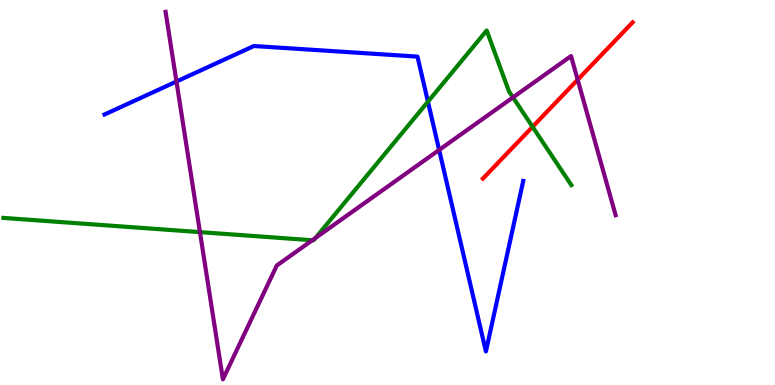[{'lines': ['blue', 'red'], 'intersections': []}, {'lines': ['green', 'red'], 'intersections': [{'x': 6.87, 'y': 6.71}]}, {'lines': ['purple', 'red'], 'intersections': [{'x': 7.45, 'y': 7.93}]}, {'lines': ['blue', 'green'], 'intersections': [{'x': 5.52, 'y': 7.36}]}, {'lines': ['blue', 'purple'], 'intersections': [{'x': 2.28, 'y': 7.88}, {'x': 5.67, 'y': 6.11}]}, {'lines': ['green', 'purple'], 'intersections': [{'x': 2.58, 'y': 3.97}, {'x': 4.03, 'y': 3.76}, {'x': 4.07, 'y': 3.82}, {'x': 6.62, 'y': 7.47}]}]